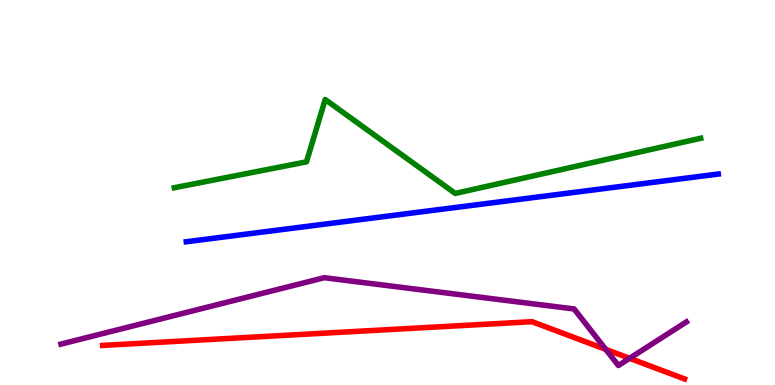[{'lines': ['blue', 'red'], 'intersections': []}, {'lines': ['green', 'red'], 'intersections': []}, {'lines': ['purple', 'red'], 'intersections': [{'x': 7.82, 'y': 0.926}, {'x': 8.12, 'y': 0.693}]}, {'lines': ['blue', 'green'], 'intersections': []}, {'lines': ['blue', 'purple'], 'intersections': []}, {'lines': ['green', 'purple'], 'intersections': []}]